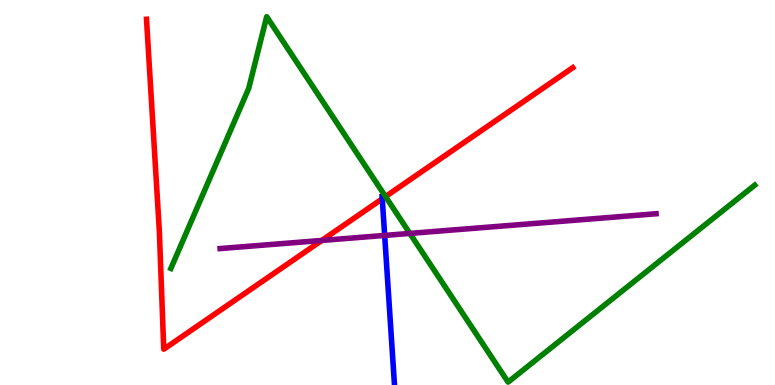[{'lines': ['blue', 'red'], 'intersections': [{'x': 4.93, 'y': 4.84}]}, {'lines': ['green', 'red'], 'intersections': [{'x': 4.97, 'y': 4.89}]}, {'lines': ['purple', 'red'], 'intersections': [{'x': 4.15, 'y': 3.75}]}, {'lines': ['blue', 'green'], 'intersections': []}, {'lines': ['blue', 'purple'], 'intersections': [{'x': 4.96, 'y': 3.89}]}, {'lines': ['green', 'purple'], 'intersections': [{'x': 5.29, 'y': 3.94}]}]